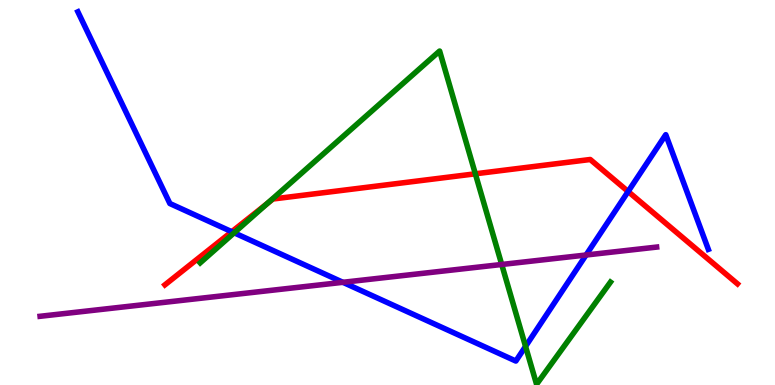[{'lines': ['blue', 'red'], 'intersections': [{'x': 2.99, 'y': 3.98}, {'x': 8.1, 'y': 5.03}]}, {'lines': ['green', 'red'], 'intersections': [{'x': 3.45, 'y': 4.72}, {'x': 6.13, 'y': 5.49}]}, {'lines': ['purple', 'red'], 'intersections': []}, {'lines': ['blue', 'green'], 'intersections': [{'x': 3.02, 'y': 3.95}, {'x': 6.78, 'y': 1.0}]}, {'lines': ['blue', 'purple'], 'intersections': [{'x': 4.42, 'y': 2.67}, {'x': 7.56, 'y': 3.38}]}, {'lines': ['green', 'purple'], 'intersections': [{'x': 6.47, 'y': 3.13}]}]